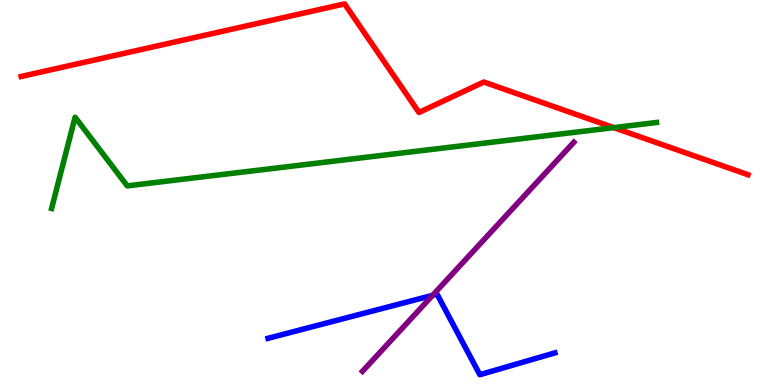[{'lines': ['blue', 'red'], 'intersections': []}, {'lines': ['green', 'red'], 'intersections': [{'x': 7.92, 'y': 6.69}]}, {'lines': ['purple', 'red'], 'intersections': []}, {'lines': ['blue', 'green'], 'intersections': []}, {'lines': ['blue', 'purple'], 'intersections': [{'x': 5.58, 'y': 2.33}]}, {'lines': ['green', 'purple'], 'intersections': []}]